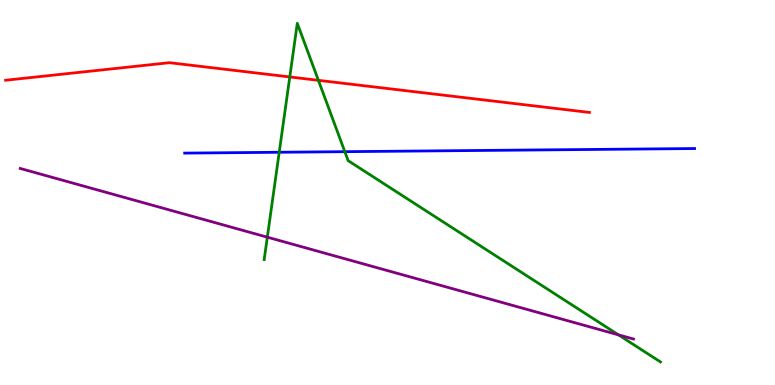[{'lines': ['blue', 'red'], 'intersections': []}, {'lines': ['green', 'red'], 'intersections': [{'x': 3.74, 'y': 8.0}, {'x': 4.11, 'y': 7.91}]}, {'lines': ['purple', 'red'], 'intersections': []}, {'lines': ['blue', 'green'], 'intersections': [{'x': 3.6, 'y': 6.05}, {'x': 4.45, 'y': 6.06}]}, {'lines': ['blue', 'purple'], 'intersections': []}, {'lines': ['green', 'purple'], 'intersections': [{'x': 3.45, 'y': 3.84}, {'x': 7.98, 'y': 1.3}]}]